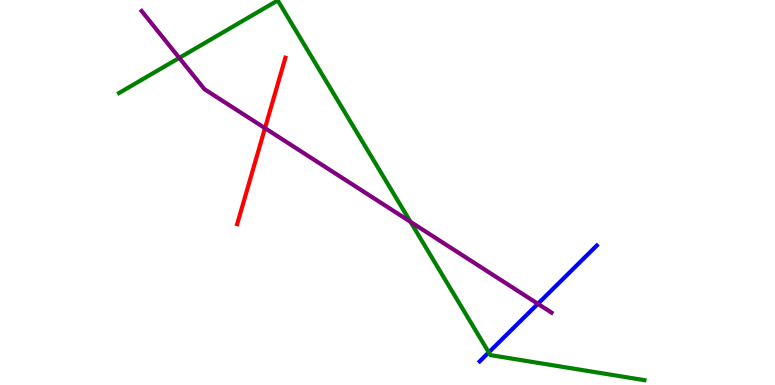[{'lines': ['blue', 'red'], 'intersections': []}, {'lines': ['green', 'red'], 'intersections': []}, {'lines': ['purple', 'red'], 'intersections': [{'x': 3.42, 'y': 6.67}]}, {'lines': ['blue', 'green'], 'intersections': [{'x': 6.31, 'y': 0.847}]}, {'lines': ['blue', 'purple'], 'intersections': [{'x': 6.94, 'y': 2.11}]}, {'lines': ['green', 'purple'], 'intersections': [{'x': 2.31, 'y': 8.5}, {'x': 5.3, 'y': 4.24}]}]